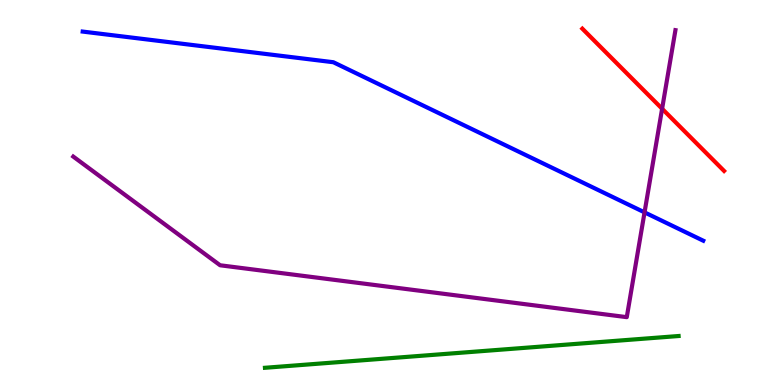[{'lines': ['blue', 'red'], 'intersections': []}, {'lines': ['green', 'red'], 'intersections': []}, {'lines': ['purple', 'red'], 'intersections': [{'x': 8.54, 'y': 7.18}]}, {'lines': ['blue', 'green'], 'intersections': []}, {'lines': ['blue', 'purple'], 'intersections': [{'x': 8.32, 'y': 4.48}]}, {'lines': ['green', 'purple'], 'intersections': []}]